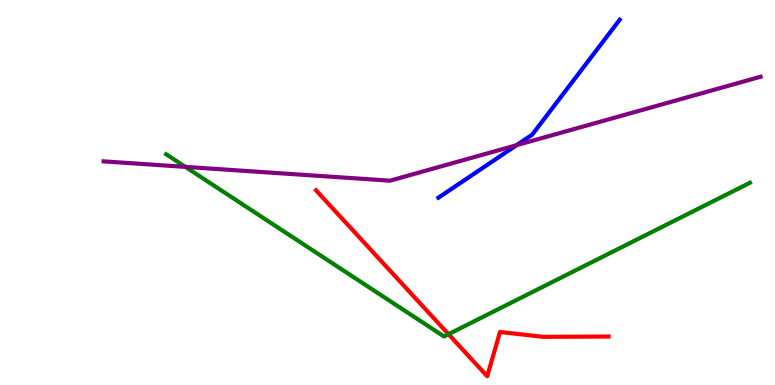[{'lines': ['blue', 'red'], 'intersections': []}, {'lines': ['green', 'red'], 'intersections': [{'x': 5.79, 'y': 1.32}]}, {'lines': ['purple', 'red'], 'intersections': []}, {'lines': ['blue', 'green'], 'intersections': []}, {'lines': ['blue', 'purple'], 'intersections': [{'x': 6.66, 'y': 6.23}]}, {'lines': ['green', 'purple'], 'intersections': [{'x': 2.39, 'y': 5.67}]}]